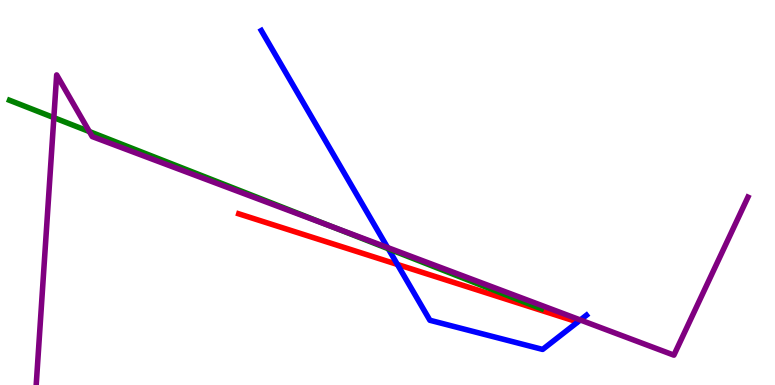[{'lines': ['blue', 'red'], 'intersections': [{'x': 5.13, 'y': 3.13}]}, {'lines': ['green', 'red'], 'intersections': []}, {'lines': ['purple', 'red'], 'intersections': []}, {'lines': ['blue', 'green'], 'intersections': [{'x': 5.01, 'y': 3.54}]}, {'lines': ['blue', 'purple'], 'intersections': [{'x': 5.0, 'y': 3.57}, {'x': 7.49, 'y': 1.69}]}, {'lines': ['green', 'purple'], 'intersections': [{'x': 0.695, 'y': 6.94}, {'x': 1.15, 'y': 6.58}, {'x': 4.28, 'y': 4.12}]}]